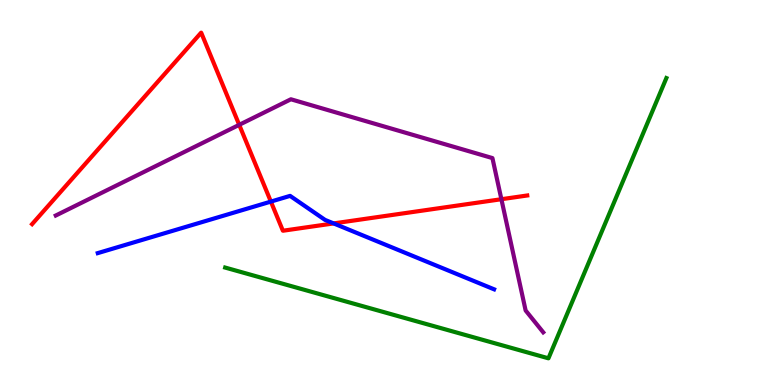[{'lines': ['blue', 'red'], 'intersections': [{'x': 3.5, 'y': 4.76}, {'x': 4.3, 'y': 4.2}]}, {'lines': ['green', 'red'], 'intersections': []}, {'lines': ['purple', 'red'], 'intersections': [{'x': 3.09, 'y': 6.76}, {'x': 6.47, 'y': 4.83}]}, {'lines': ['blue', 'green'], 'intersections': []}, {'lines': ['blue', 'purple'], 'intersections': []}, {'lines': ['green', 'purple'], 'intersections': []}]